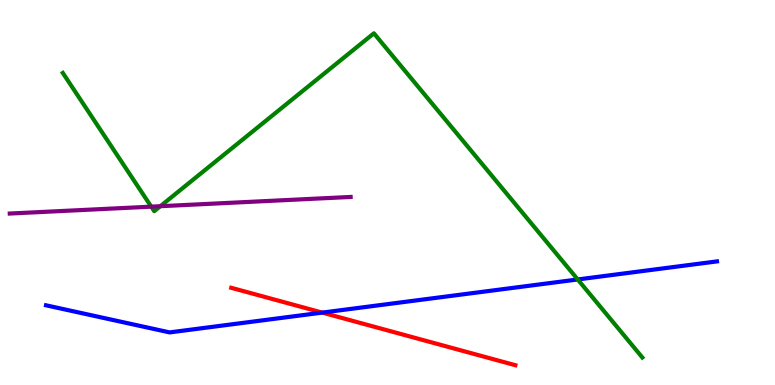[{'lines': ['blue', 'red'], 'intersections': [{'x': 4.16, 'y': 1.88}]}, {'lines': ['green', 'red'], 'intersections': []}, {'lines': ['purple', 'red'], 'intersections': []}, {'lines': ['blue', 'green'], 'intersections': [{'x': 7.45, 'y': 2.74}]}, {'lines': ['blue', 'purple'], 'intersections': []}, {'lines': ['green', 'purple'], 'intersections': [{'x': 1.95, 'y': 4.63}, {'x': 2.07, 'y': 4.64}]}]